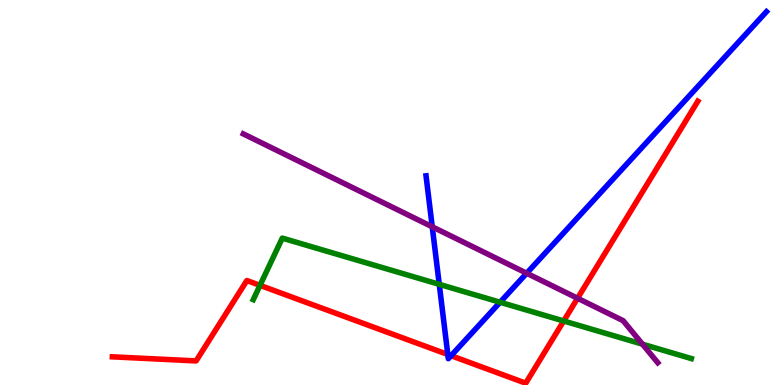[{'lines': ['blue', 'red'], 'intersections': [{'x': 5.78, 'y': 0.793}, {'x': 5.82, 'y': 0.761}]}, {'lines': ['green', 'red'], 'intersections': [{'x': 3.35, 'y': 2.59}, {'x': 7.27, 'y': 1.66}]}, {'lines': ['purple', 'red'], 'intersections': [{'x': 7.45, 'y': 2.25}]}, {'lines': ['blue', 'green'], 'intersections': [{'x': 5.67, 'y': 2.61}, {'x': 6.45, 'y': 2.15}]}, {'lines': ['blue', 'purple'], 'intersections': [{'x': 5.58, 'y': 4.11}, {'x': 6.8, 'y': 2.9}]}, {'lines': ['green', 'purple'], 'intersections': [{'x': 8.29, 'y': 1.06}]}]